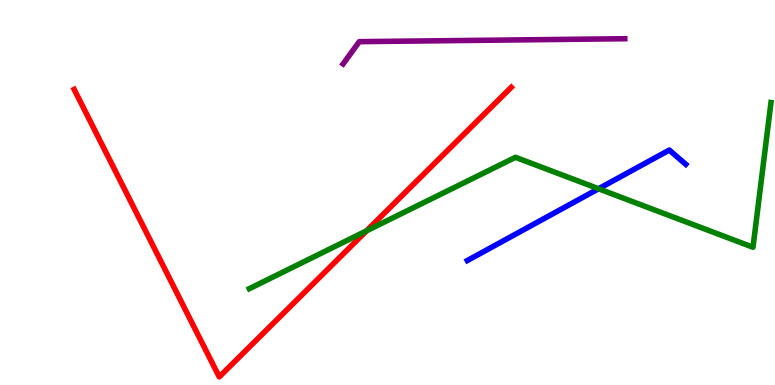[{'lines': ['blue', 'red'], 'intersections': []}, {'lines': ['green', 'red'], 'intersections': [{'x': 4.73, 'y': 4.0}]}, {'lines': ['purple', 'red'], 'intersections': []}, {'lines': ['blue', 'green'], 'intersections': [{'x': 7.72, 'y': 5.1}]}, {'lines': ['blue', 'purple'], 'intersections': []}, {'lines': ['green', 'purple'], 'intersections': []}]